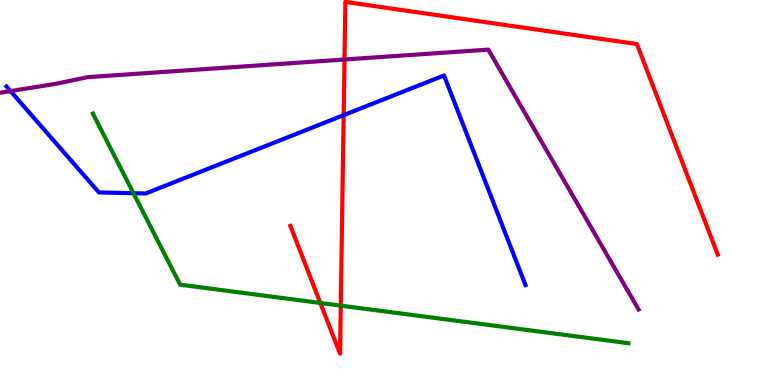[{'lines': ['blue', 'red'], 'intersections': [{'x': 4.43, 'y': 7.01}]}, {'lines': ['green', 'red'], 'intersections': [{'x': 4.13, 'y': 2.13}, {'x': 4.4, 'y': 2.06}]}, {'lines': ['purple', 'red'], 'intersections': [{'x': 4.45, 'y': 8.45}]}, {'lines': ['blue', 'green'], 'intersections': [{'x': 1.72, 'y': 4.98}]}, {'lines': ['blue', 'purple'], 'intersections': [{'x': 0.136, 'y': 7.63}]}, {'lines': ['green', 'purple'], 'intersections': []}]